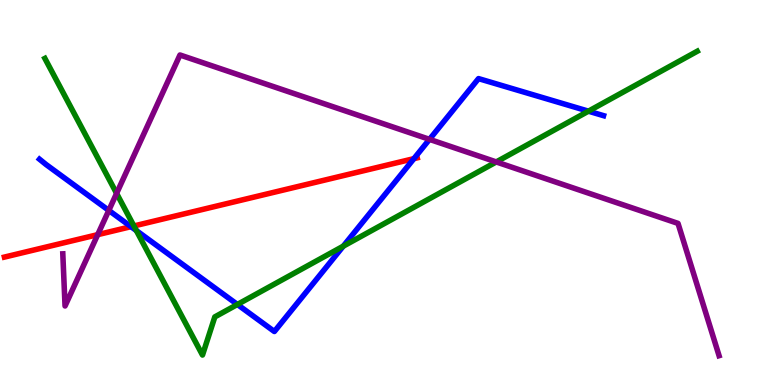[{'lines': ['blue', 'red'], 'intersections': [{'x': 1.69, 'y': 4.11}, {'x': 5.34, 'y': 5.88}]}, {'lines': ['green', 'red'], 'intersections': [{'x': 1.73, 'y': 4.13}]}, {'lines': ['purple', 'red'], 'intersections': [{'x': 1.26, 'y': 3.9}]}, {'lines': ['blue', 'green'], 'intersections': [{'x': 1.76, 'y': 4.01}, {'x': 3.06, 'y': 2.09}, {'x': 4.43, 'y': 3.61}, {'x': 7.59, 'y': 7.11}]}, {'lines': ['blue', 'purple'], 'intersections': [{'x': 1.4, 'y': 4.53}, {'x': 5.54, 'y': 6.38}]}, {'lines': ['green', 'purple'], 'intersections': [{'x': 1.5, 'y': 4.98}, {'x': 6.4, 'y': 5.79}]}]